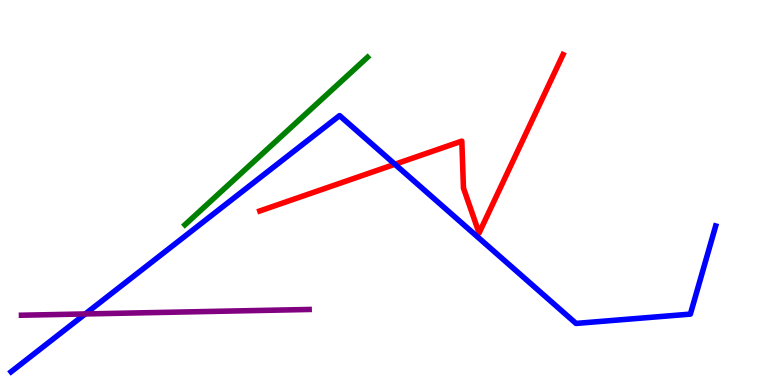[{'lines': ['blue', 'red'], 'intersections': [{'x': 5.1, 'y': 5.73}]}, {'lines': ['green', 'red'], 'intersections': []}, {'lines': ['purple', 'red'], 'intersections': []}, {'lines': ['blue', 'green'], 'intersections': []}, {'lines': ['blue', 'purple'], 'intersections': [{'x': 1.1, 'y': 1.85}]}, {'lines': ['green', 'purple'], 'intersections': []}]